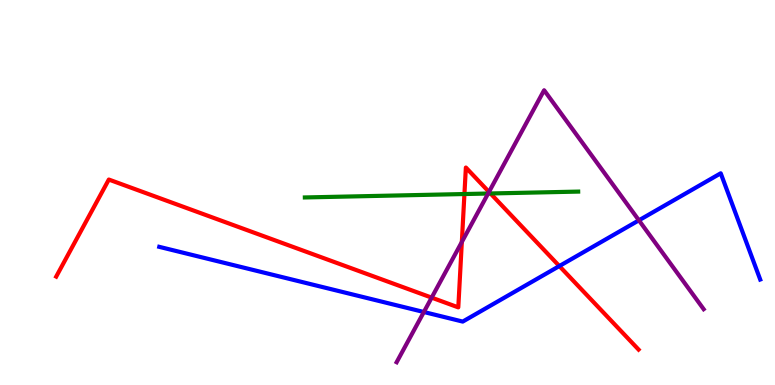[{'lines': ['blue', 'red'], 'intersections': [{'x': 7.22, 'y': 3.09}]}, {'lines': ['green', 'red'], 'intersections': [{'x': 5.99, 'y': 4.96}, {'x': 6.33, 'y': 4.97}]}, {'lines': ['purple', 'red'], 'intersections': [{'x': 5.57, 'y': 2.27}, {'x': 5.96, 'y': 3.71}, {'x': 6.31, 'y': 5.02}]}, {'lines': ['blue', 'green'], 'intersections': []}, {'lines': ['blue', 'purple'], 'intersections': [{'x': 5.47, 'y': 1.9}, {'x': 8.24, 'y': 4.28}]}, {'lines': ['green', 'purple'], 'intersections': [{'x': 6.3, 'y': 4.97}]}]